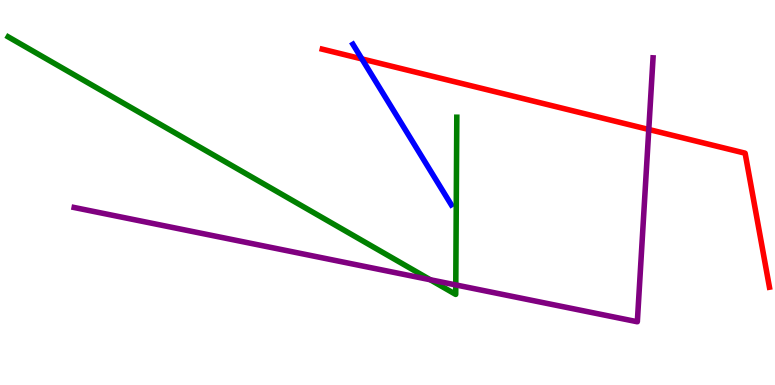[{'lines': ['blue', 'red'], 'intersections': [{'x': 4.67, 'y': 8.47}]}, {'lines': ['green', 'red'], 'intersections': []}, {'lines': ['purple', 'red'], 'intersections': [{'x': 8.37, 'y': 6.64}]}, {'lines': ['blue', 'green'], 'intersections': []}, {'lines': ['blue', 'purple'], 'intersections': []}, {'lines': ['green', 'purple'], 'intersections': [{'x': 5.55, 'y': 2.73}, {'x': 5.88, 'y': 2.6}]}]